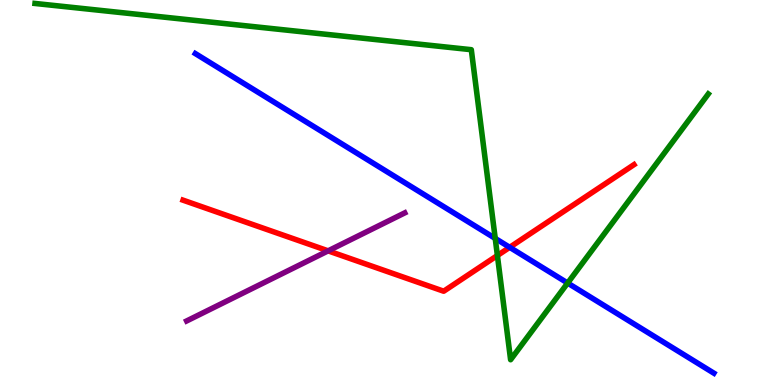[{'lines': ['blue', 'red'], 'intersections': [{'x': 6.58, 'y': 3.58}]}, {'lines': ['green', 'red'], 'intersections': [{'x': 6.42, 'y': 3.36}]}, {'lines': ['purple', 'red'], 'intersections': [{'x': 4.23, 'y': 3.48}]}, {'lines': ['blue', 'green'], 'intersections': [{'x': 6.39, 'y': 3.81}, {'x': 7.32, 'y': 2.65}]}, {'lines': ['blue', 'purple'], 'intersections': []}, {'lines': ['green', 'purple'], 'intersections': []}]